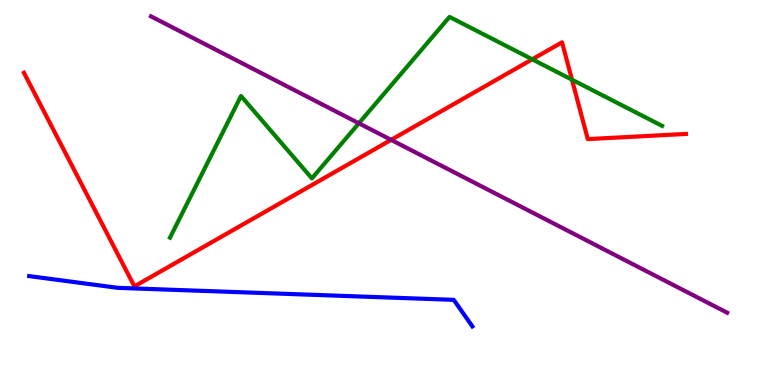[{'lines': ['blue', 'red'], 'intersections': []}, {'lines': ['green', 'red'], 'intersections': [{'x': 6.87, 'y': 8.46}, {'x': 7.38, 'y': 7.93}]}, {'lines': ['purple', 'red'], 'intersections': [{'x': 5.05, 'y': 6.37}]}, {'lines': ['blue', 'green'], 'intersections': []}, {'lines': ['blue', 'purple'], 'intersections': []}, {'lines': ['green', 'purple'], 'intersections': [{'x': 4.63, 'y': 6.8}]}]